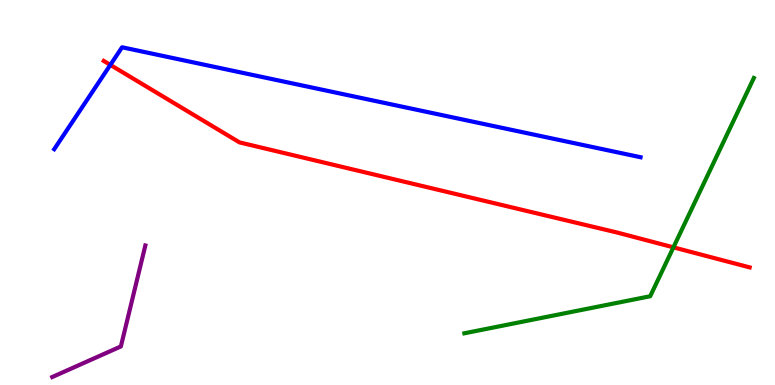[{'lines': ['blue', 'red'], 'intersections': [{'x': 1.42, 'y': 8.31}]}, {'lines': ['green', 'red'], 'intersections': [{'x': 8.69, 'y': 3.58}]}, {'lines': ['purple', 'red'], 'intersections': []}, {'lines': ['blue', 'green'], 'intersections': []}, {'lines': ['blue', 'purple'], 'intersections': []}, {'lines': ['green', 'purple'], 'intersections': []}]